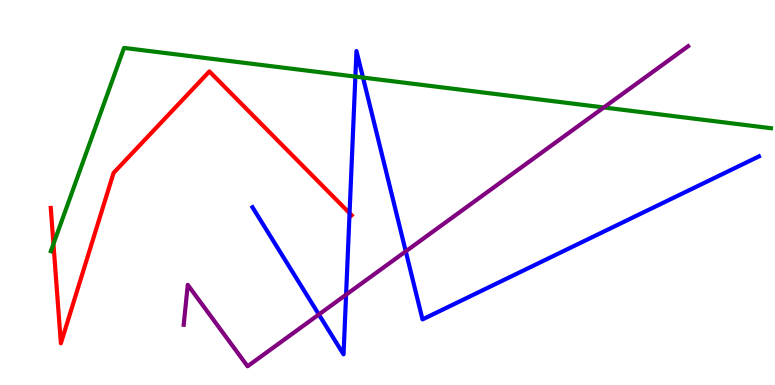[{'lines': ['blue', 'red'], 'intersections': [{'x': 4.51, 'y': 4.46}]}, {'lines': ['green', 'red'], 'intersections': [{'x': 0.69, 'y': 3.66}]}, {'lines': ['purple', 'red'], 'intersections': []}, {'lines': ['blue', 'green'], 'intersections': [{'x': 4.59, 'y': 8.01}, {'x': 4.68, 'y': 7.99}]}, {'lines': ['blue', 'purple'], 'intersections': [{'x': 4.11, 'y': 1.83}, {'x': 4.47, 'y': 2.35}, {'x': 5.24, 'y': 3.47}]}, {'lines': ['green', 'purple'], 'intersections': [{'x': 7.79, 'y': 7.21}]}]